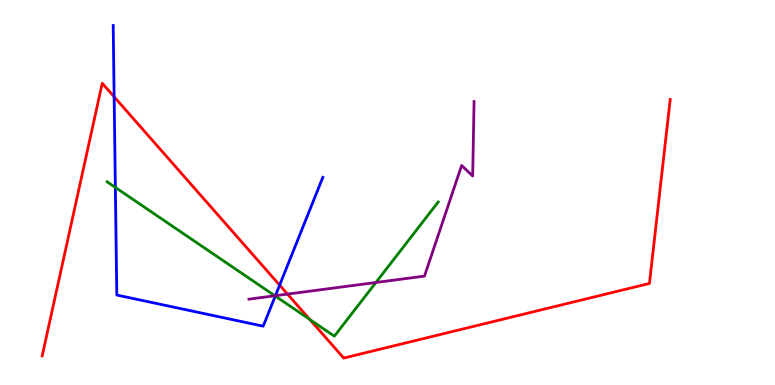[{'lines': ['blue', 'red'], 'intersections': [{'x': 1.47, 'y': 7.49}, {'x': 3.61, 'y': 2.59}]}, {'lines': ['green', 'red'], 'intersections': [{'x': 4.0, 'y': 1.7}]}, {'lines': ['purple', 'red'], 'intersections': [{'x': 3.71, 'y': 2.36}]}, {'lines': ['blue', 'green'], 'intersections': [{'x': 1.49, 'y': 5.13}, {'x': 3.55, 'y': 2.31}]}, {'lines': ['blue', 'purple'], 'intersections': [{'x': 3.55, 'y': 2.32}]}, {'lines': ['green', 'purple'], 'intersections': [{'x': 3.55, 'y': 2.32}, {'x': 4.85, 'y': 2.66}]}]